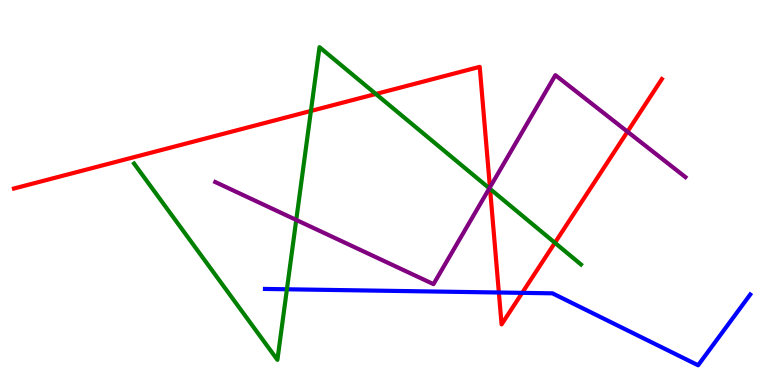[{'lines': ['blue', 'red'], 'intersections': [{'x': 6.44, 'y': 2.4}, {'x': 6.74, 'y': 2.39}]}, {'lines': ['green', 'red'], 'intersections': [{'x': 4.01, 'y': 7.12}, {'x': 4.85, 'y': 7.56}, {'x': 6.32, 'y': 5.09}, {'x': 7.16, 'y': 3.69}]}, {'lines': ['purple', 'red'], 'intersections': [{'x': 6.32, 'y': 5.13}, {'x': 8.1, 'y': 6.58}]}, {'lines': ['blue', 'green'], 'intersections': [{'x': 3.7, 'y': 2.49}]}, {'lines': ['blue', 'purple'], 'intersections': []}, {'lines': ['green', 'purple'], 'intersections': [{'x': 3.82, 'y': 4.29}, {'x': 6.31, 'y': 5.11}]}]